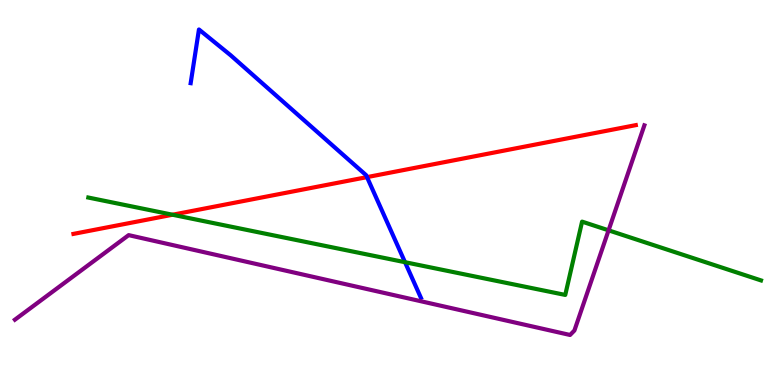[{'lines': ['blue', 'red'], 'intersections': [{'x': 4.74, 'y': 5.4}]}, {'lines': ['green', 'red'], 'intersections': [{'x': 2.23, 'y': 4.42}]}, {'lines': ['purple', 'red'], 'intersections': []}, {'lines': ['blue', 'green'], 'intersections': [{'x': 5.23, 'y': 3.19}]}, {'lines': ['blue', 'purple'], 'intersections': []}, {'lines': ['green', 'purple'], 'intersections': [{'x': 7.85, 'y': 4.02}]}]